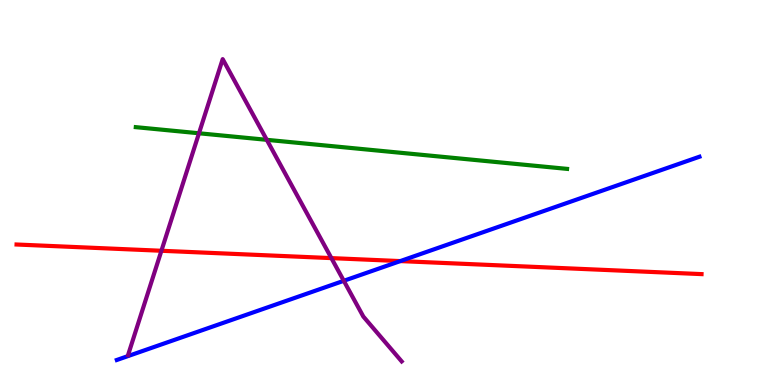[{'lines': ['blue', 'red'], 'intersections': [{'x': 5.17, 'y': 3.22}]}, {'lines': ['green', 'red'], 'intersections': []}, {'lines': ['purple', 'red'], 'intersections': [{'x': 2.08, 'y': 3.49}, {'x': 4.28, 'y': 3.3}]}, {'lines': ['blue', 'green'], 'intersections': []}, {'lines': ['blue', 'purple'], 'intersections': [{'x': 4.44, 'y': 2.71}]}, {'lines': ['green', 'purple'], 'intersections': [{'x': 2.57, 'y': 6.54}, {'x': 3.44, 'y': 6.37}]}]